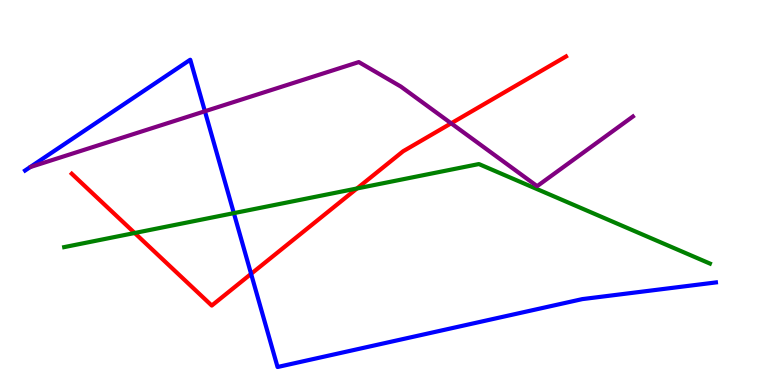[{'lines': ['blue', 'red'], 'intersections': [{'x': 3.24, 'y': 2.89}]}, {'lines': ['green', 'red'], 'intersections': [{'x': 1.74, 'y': 3.95}, {'x': 4.61, 'y': 5.1}]}, {'lines': ['purple', 'red'], 'intersections': [{'x': 5.82, 'y': 6.8}]}, {'lines': ['blue', 'green'], 'intersections': [{'x': 3.02, 'y': 4.46}]}, {'lines': ['blue', 'purple'], 'intersections': [{'x': 2.64, 'y': 7.11}]}, {'lines': ['green', 'purple'], 'intersections': []}]